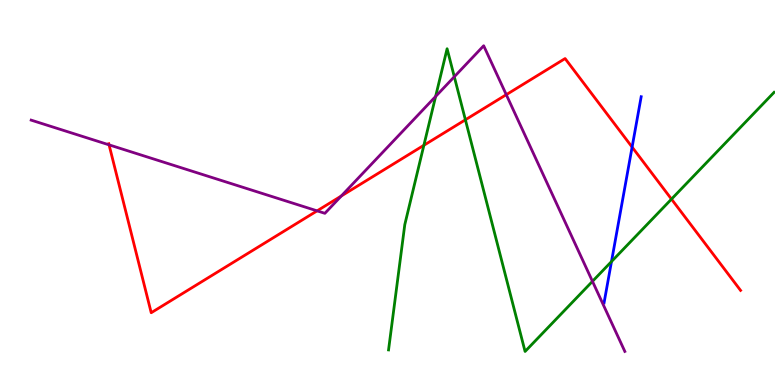[{'lines': ['blue', 'red'], 'intersections': [{'x': 8.16, 'y': 6.18}]}, {'lines': ['green', 'red'], 'intersections': [{'x': 5.47, 'y': 6.23}, {'x': 6.01, 'y': 6.89}, {'x': 8.66, 'y': 4.83}]}, {'lines': ['purple', 'red'], 'intersections': [{'x': 1.41, 'y': 6.24}, {'x': 4.09, 'y': 4.52}, {'x': 4.4, 'y': 4.91}, {'x': 6.53, 'y': 7.54}]}, {'lines': ['blue', 'green'], 'intersections': [{'x': 7.89, 'y': 3.21}]}, {'lines': ['blue', 'purple'], 'intersections': []}, {'lines': ['green', 'purple'], 'intersections': [{'x': 5.62, 'y': 7.49}, {'x': 5.86, 'y': 8.01}, {'x': 7.64, 'y': 2.69}]}]